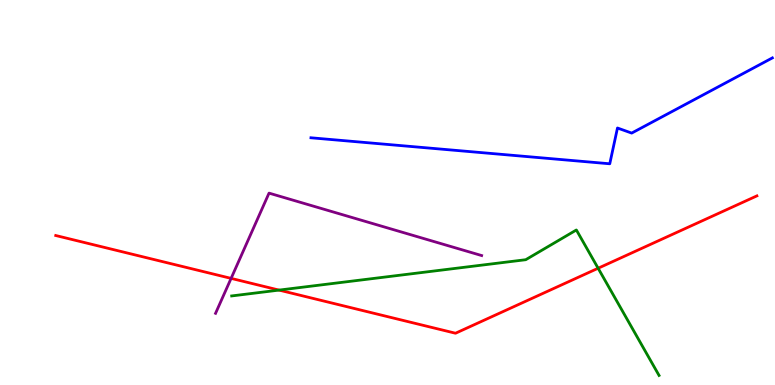[{'lines': ['blue', 'red'], 'intersections': []}, {'lines': ['green', 'red'], 'intersections': [{'x': 3.6, 'y': 2.46}, {'x': 7.72, 'y': 3.03}]}, {'lines': ['purple', 'red'], 'intersections': [{'x': 2.98, 'y': 2.77}]}, {'lines': ['blue', 'green'], 'intersections': []}, {'lines': ['blue', 'purple'], 'intersections': []}, {'lines': ['green', 'purple'], 'intersections': []}]